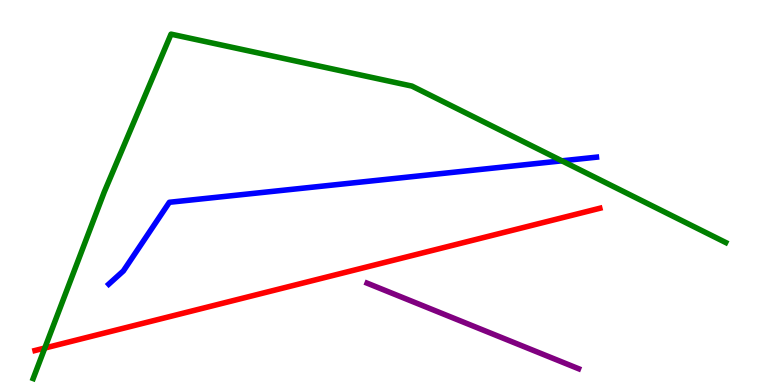[{'lines': ['blue', 'red'], 'intersections': []}, {'lines': ['green', 'red'], 'intersections': [{'x': 0.578, 'y': 0.96}]}, {'lines': ['purple', 'red'], 'intersections': []}, {'lines': ['blue', 'green'], 'intersections': [{'x': 7.25, 'y': 5.82}]}, {'lines': ['blue', 'purple'], 'intersections': []}, {'lines': ['green', 'purple'], 'intersections': []}]